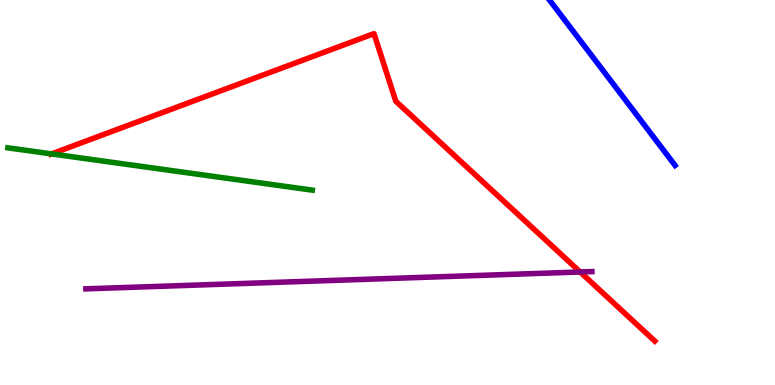[{'lines': ['blue', 'red'], 'intersections': []}, {'lines': ['green', 'red'], 'intersections': [{'x': 0.666, 'y': 6.0}]}, {'lines': ['purple', 'red'], 'intersections': [{'x': 7.49, 'y': 2.94}]}, {'lines': ['blue', 'green'], 'intersections': []}, {'lines': ['blue', 'purple'], 'intersections': []}, {'lines': ['green', 'purple'], 'intersections': []}]